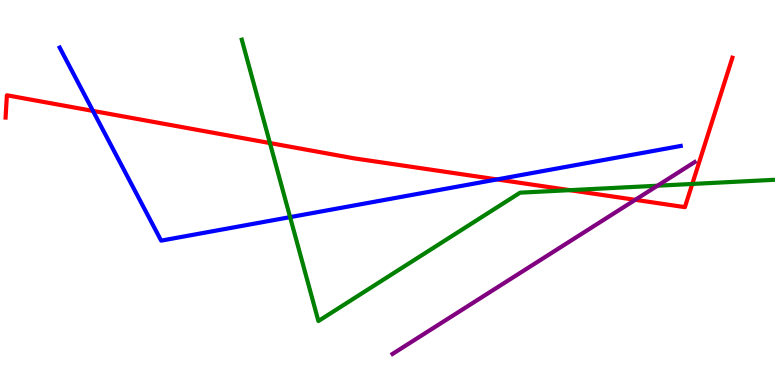[{'lines': ['blue', 'red'], 'intersections': [{'x': 1.2, 'y': 7.12}, {'x': 6.41, 'y': 5.34}]}, {'lines': ['green', 'red'], 'intersections': [{'x': 3.48, 'y': 6.28}, {'x': 7.35, 'y': 5.06}, {'x': 8.93, 'y': 5.22}]}, {'lines': ['purple', 'red'], 'intersections': [{'x': 8.2, 'y': 4.81}]}, {'lines': ['blue', 'green'], 'intersections': [{'x': 3.74, 'y': 4.36}]}, {'lines': ['blue', 'purple'], 'intersections': []}, {'lines': ['green', 'purple'], 'intersections': [{'x': 8.48, 'y': 5.18}]}]